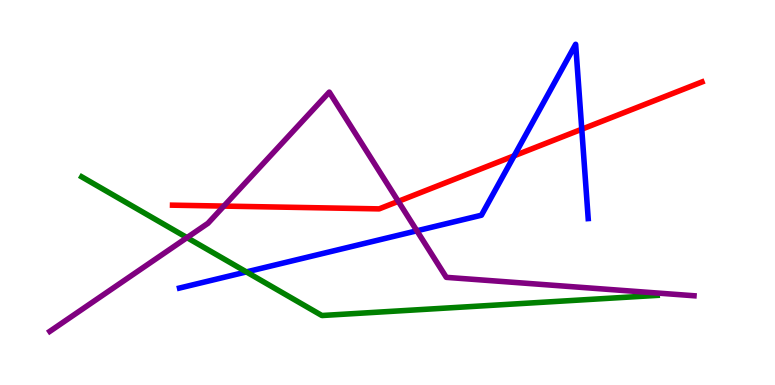[{'lines': ['blue', 'red'], 'intersections': [{'x': 6.63, 'y': 5.95}, {'x': 7.51, 'y': 6.64}]}, {'lines': ['green', 'red'], 'intersections': []}, {'lines': ['purple', 'red'], 'intersections': [{'x': 2.89, 'y': 4.65}, {'x': 5.14, 'y': 4.77}]}, {'lines': ['blue', 'green'], 'intersections': [{'x': 3.18, 'y': 2.94}]}, {'lines': ['blue', 'purple'], 'intersections': [{'x': 5.38, 'y': 4.01}]}, {'lines': ['green', 'purple'], 'intersections': [{'x': 2.41, 'y': 3.83}]}]